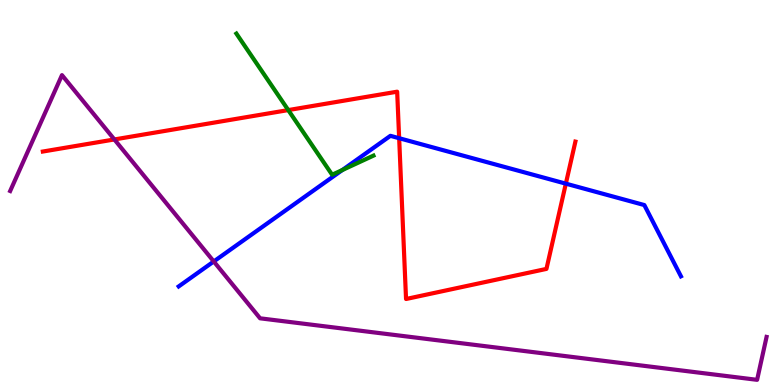[{'lines': ['blue', 'red'], 'intersections': [{'x': 5.15, 'y': 6.41}, {'x': 7.3, 'y': 5.23}]}, {'lines': ['green', 'red'], 'intersections': [{'x': 3.72, 'y': 7.14}]}, {'lines': ['purple', 'red'], 'intersections': [{'x': 1.48, 'y': 6.38}]}, {'lines': ['blue', 'green'], 'intersections': [{'x': 4.42, 'y': 5.58}]}, {'lines': ['blue', 'purple'], 'intersections': [{'x': 2.76, 'y': 3.21}]}, {'lines': ['green', 'purple'], 'intersections': []}]